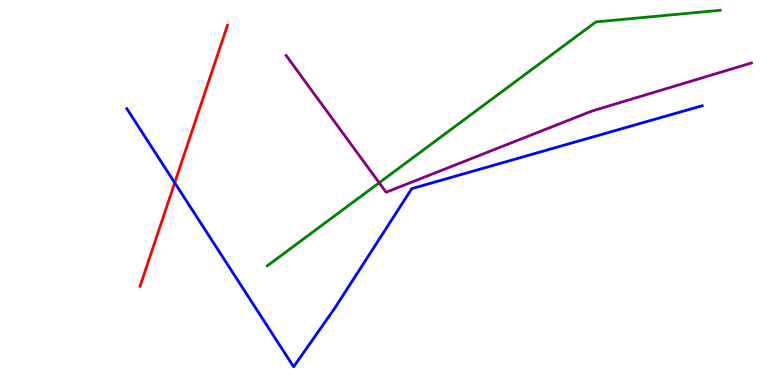[{'lines': ['blue', 'red'], 'intersections': [{'x': 2.25, 'y': 5.25}]}, {'lines': ['green', 'red'], 'intersections': []}, {'lines': ['purple', 'red'], 'intersections': []}, {'lines': ['blue', 'green'], 'intersections': []}, {'lines': ['blue', 'purple'], 'intersections': []}, {'lines': ['green', 'purple'], 'intersections': [{'x': 4.89, 'y': 5.25}]}]